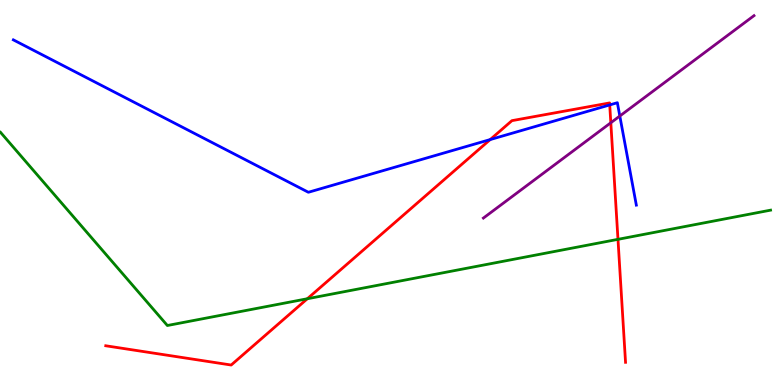[{'lines': ['blue', 'red'], 'intersections': [{'x': 6.33, 'y': 6.37}, {'x': 7.87, 'y': 7.27}]}, {'lines': ['green', 'red'], 'intersections': [{'x': 3.97, 'y': 2.24}, {'x': 7.97, 'y': 3.78}]}, {'lines': ['purple', 'red'], 'intersections': [{'x': 7.88, 'y': 6.81}]}, {'lines': ['blue', 'green'], 'intersections': []}, {'lines': ['blue', 'purple'], 'intersections': [{'x': 8.0, 'y': 6.99}]}, {'lines': ['green', 'purple'], 'intersections': []}]